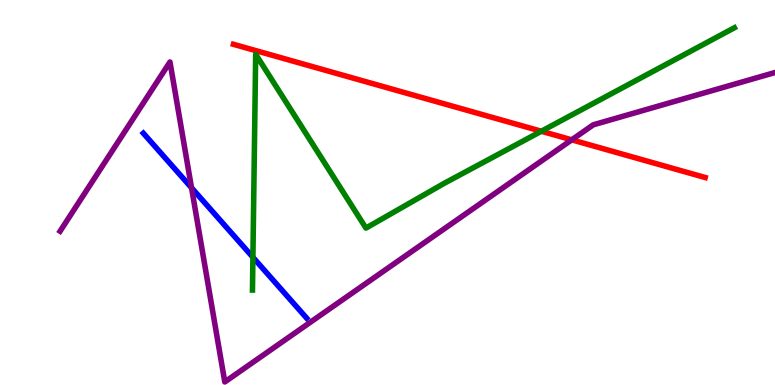[{'lines': ['blue', 'red'], 'intersections': []}, {'lines': ['green', 'red'], 'intersections': [{'x': 6.99, 'y': 6.59}]}, {'lines': ['purple', 'red'], 'intersections': [{'x': 7.38, 'y': 6.37}]}, {'lines': ['blue', 'green'], 'intersections': [{'x': 3.26, 'y': 3.32}]}, {'lines': ['blue', 'purple'], 'intersections': [{'x': 2.47, 'y': 5.12}]}, {'lines': ['green', 'purple'], 'intersections': []}]